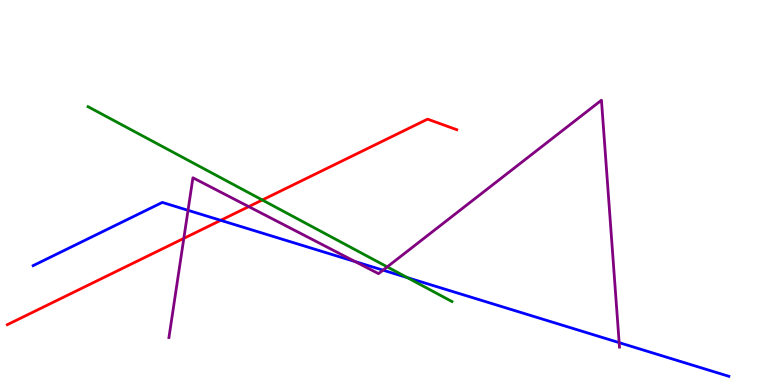[{'lines': ['blue', 'red'], 'intersections': [{'x': 2.85, 'y': 4.28}]}, {'lines': ['green', 'red'], 'intersections': [{'x': 3.38, 'y': 4.81}]}, {'lines': ['purple', 'red'], 'intersections': [{'x': 2.37, 'y': 3.81}, {'x': 3.21, 'y': 4.63}]}, {'lines': ['blue', 'green'], 'intersections': [{'x': 5.25, 'y': 2.79}]}, {'lines': ['blue', 'purple'], 'intersections': [{'x': 2.43, 'y': 4.54}, {'x': 4.58, 'y': 3.2}, {'x': 4.94, 'y': 2.98}, {'x': 7.99, 'y': 1.1}]}, {'lines': ['green', 'purple'], 'intersections': [{'x': 5.0, 'y': 3.07}]}]